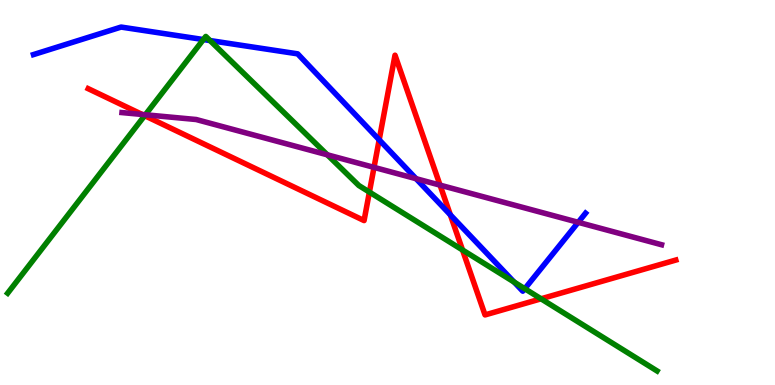[{'lines': ['blue', 'red'], 'intersections': [{'x': 4.89, 'y': 6.37}, {'x': 5.81, 'y': 4.42}]}, {'lines': ['green', 'red'], 'intersections': [{'x': 1.87, 'y': 7.0}, {'x': 4.77, 'y': 5.01}, {'x': 5.97, 'y': 3.51}, {'x': 6.98, 'y': 2.24}]}, {'lines': ['purple', 'red'], 'intersections': [{'x': 1.83, 'y': 7.03}, {'x': 4.83, 'y': 5.65}, {'x': 5.68, 'y': 5.19}]}, {'lines': ['blue', 'green'], 'intersections': [{'x': 2.62, 'y': 8.97}, {'x': 2.71, 'y': 8.95}, {'x': 6.63, 'y': 2.67}, {'x': 6.77, 'y': 2.5}]}, {'lines': ['blue', 'purple'], 'intersections': [{'x': 5.37, 'y': 5.36}, {'x': 7.46, 'y': 4.23}]}, {'lines': ['green', 'purple'], 'intersections': [{'x': 1.88, 'y': 7.02}, {'x': 4.22, 'y': 5.98}]}]